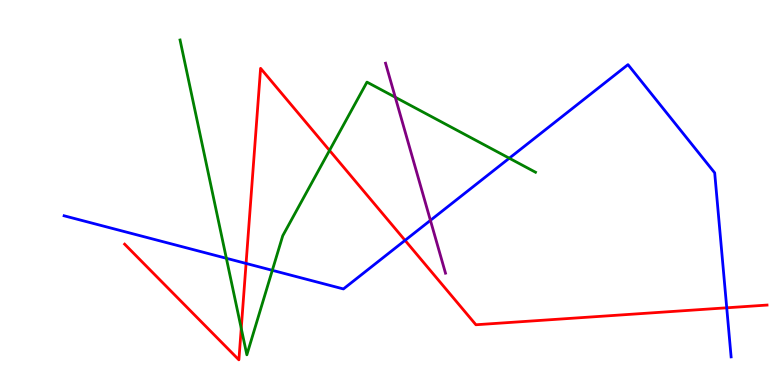[{'lines': ['blue', 'red'], 'intersections': [{'x': 3.18, 'y': 3.16}, {'x': 5.23, 'y': 3.76}, {'x': 9.38, 'y': 2.01}]}, {'lines': ['green', 'red'], 'intersections': [{'x': 3.11, 'y': 1.47}, {'x': 4.25, 'y': 6.09}]}, {'lines': ['purple', 'red'], 'intersections': []}, {'lines': ['blue', 'green'], 'intersections': [{'x': 2.92, 'y': 3.29}, {'x': 3.51, 'y': 2.98}, {'x': 6.57, 'y': 5.89}]}, {'lines': ['blue', 'purple'], 'intersections': [{'x': 5.55, 'y': 4.28}]}, {'lines': ['green', 'purple'], 'intersections': [{'x': 5.1, 'y': 7.47}]}]